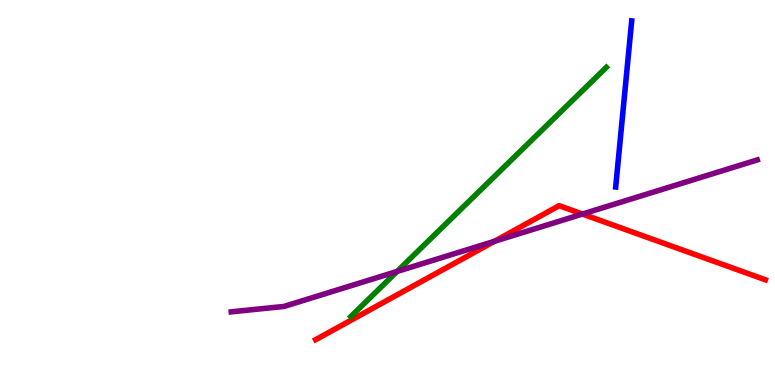[{'lines': ['blue', 'red'], 'intersections': []}, {'lines': ['green', 'red'], 'intersections': []}, {'lines': ['purple', 'red'], 'intersections': [{'x': 6.38, 'y': 3.73}, {'x': 7.52, 'y': 4.44}]}, {'lines': ['blue', 'green'], 'intersections': []}, {'lines': ['blue', 'purple'], 'intersections': []}, {'lines': ['green', 'purple'], 'intersections': [{'x': 5.12, 'y': 2.95}]}]